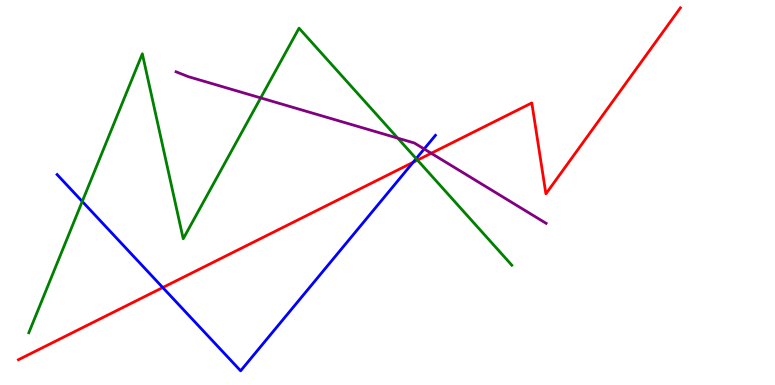[{'lines': ['blue', 'red'], 'intersections': [{'x': 2.1, 'y': 2.53}, {'x': 5.33, 'y': 5.78}]}, {'lines': ['green', 'red'], 'intersections': [{'x': 5.39, 'y': 5.84}]}, {'lines': ['purple', 'red'], 'intersections': [{'x': 5.56, 'y': 6.02}]}, {'lines': ['blue', 'green'], 'intersections': [{'x': 1.06, 'y': 4.77}, {'x': 5.37, 'y': 5.88}]}, {'lines': ['blue', 'purple'], 'intersections': [{'x': 5.47, 'y': 6.13}]}, {'lines': ['green', 'purple'], 'intersections': [{'x': 3.36, 'y': 7.46}, {'x': 5.13, 'y': 6.41}]}]